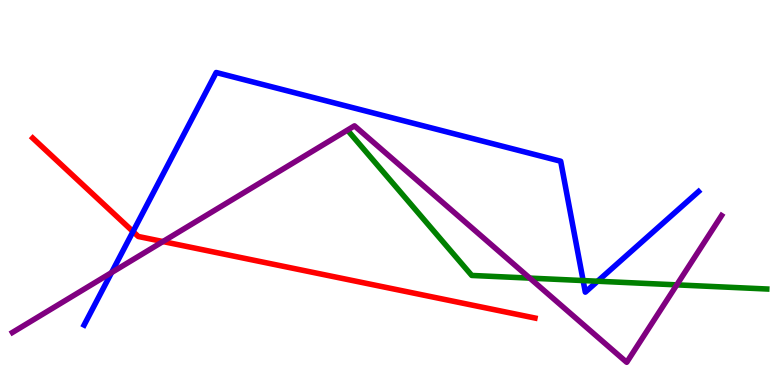[{'lines': ['blue', 'red'], 'intersections': [{'x': 1.72, 'y': 3.99}]}, {'lines': ['green', 'red'], 'intersections': []}, {'lines': ['purple', 'red'], 'intersections': [{'x': 2.1, 'y': 3.73}]}, {'lines': ['blue', 'green'], 'intersections': [{'x': 7.52, 'y': 2.71}, {'x': 7.71, 'y': 2.7}]}, {'lines': ['blue', 'purple'], 'intersections': [{'x': 1.44, 'y': 2.92}]}, {'lines': ['green', 'purple'], 'intersections': [{'x': 6.84, 'y': 2.78}, {'x': 8.73, 'y': 2.6}]}]